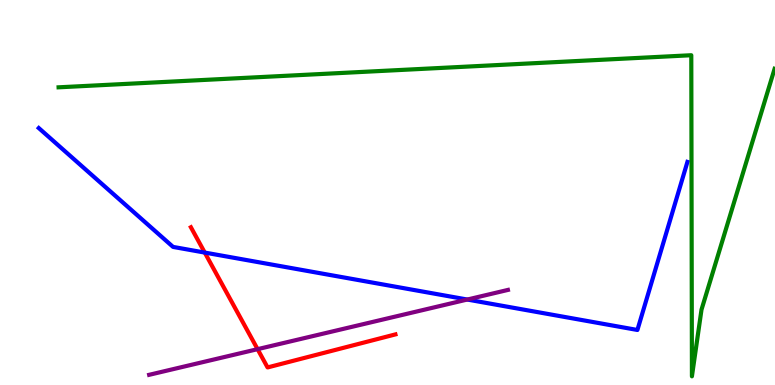[{'lines': ['blue', 'red'], 'intersections': [{'x': 2.64, 'y': 3.44}]}, {'lines': ['green', 'red'], 'intersections': []}, {'lines': ['purple', 'red'], 'intersections': [{'x': 3.32, 'y': 0.931}]}, {'lines': ['blue', 'green'], 'intersections': []}, {'lines': ['blue', 'purple'], 'intersections': [{'x': 6.03, 'y': 2.22}]}, {'lines': ['green', 'purple'], 'intersections': []}]